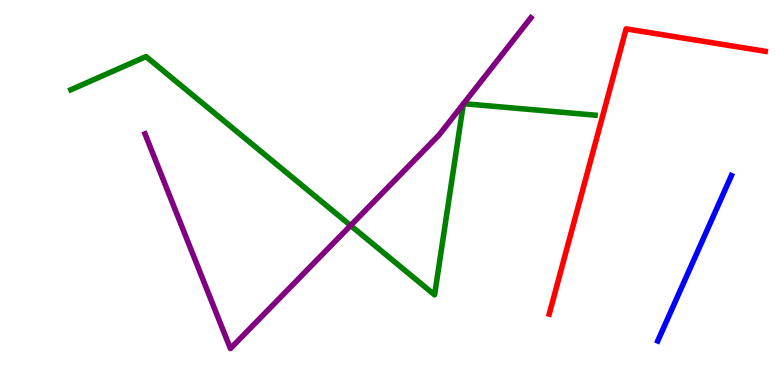[{'lines': ['blue', 'red'], 'intersections': []}, {'lines': ['green', 'red'], 'intersections': []}, {'lines': ['purple', 'red'], 'intersections': []}, {'lines': ['blue', 'green'], 'intersections': []}, {'lines': ['blue', 'purple'], 'intersections': []}, {'lines': ['green', 'purple'], 'intersections': [{'x': 4.52, 'y': 4.14}, {'x': 5.98, 'y': 7.3}, {'x': 5.98, 'y': 7.31}]}]